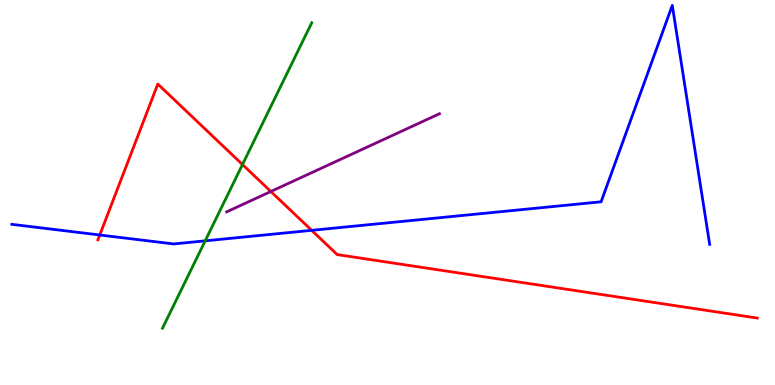[{'lines': ['blue', 'red'], 'intersections': [{'x': 1.29, 'y': 3.9}, {'x': 4.02, 'y': 4.02}]}, {'lines': ['green', 'red'], 'intersections': [{'x': 3.13, 'y': 5.73}]}, {'lines': ['purple', 'red'], 'intersections': [{'x': 3.49, 'y': 5.03}]}, {'lines': ['blue', 'green'], 'intersections': [{'x': 2.65, 'y': 3.74}]}, {'lines': ['blue', 'purple'], 'intersections': []}, {'lines': ['green', 'purple'], 'intersections': []}]